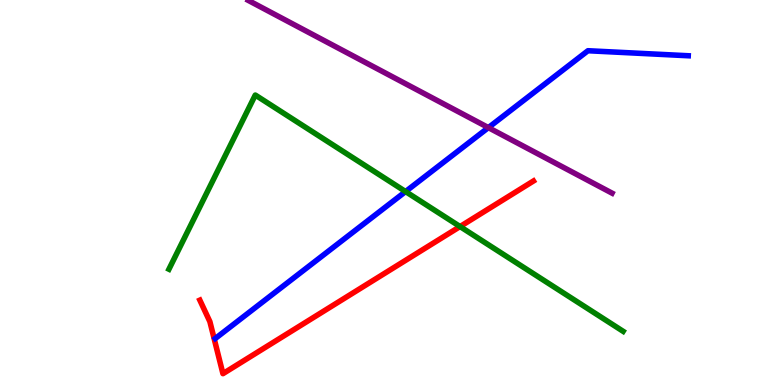[{'lines': ['blue', 'red'], 'intersections': []}, {'lines': ['green', 'red'], 'intersections': [{'x': 5.94, 'y': 4.12}]}, {'lines': ['purple', 'red'], 'intersections': []}, {'lines': ['blue', 'green'], 'intersections': [{'x': 5.23, 'y': 5.02}]}, {'lines': ['blue', 'purple'], 'intersections': [{'x': 6.3, 'y': 6.69}]}, {'lines': ['green', 'purple'], 'intersections': []}]